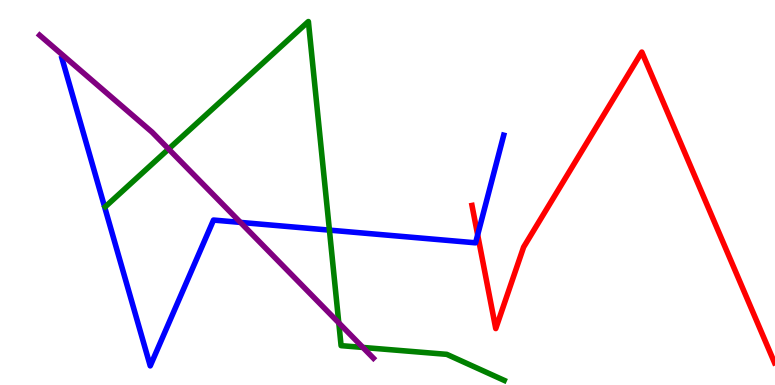[{'lines': ['blue', 'red'], 'intersections': [{'x': 6.16, 'y': 3.9}]}, {'lines': ['green', 'red'], 'intersections': []}, {'lines': ['purple', 'red'], 'intersections': []}, {'lines': ['blue', 'green'], 'intersections': [{'x': 4.25, 'y': 4.02}]}, {'lines': ['blue', 'purple'], 'intersections': [{'x': 3.1, 'y': 4.22}]}, {'lines': ['green', 'purple'], 'intersections': [{'x': 2.18, 'y': 6.13}, {'x': 4.37, 'y': 1.61}, {'x': 4.68, 'y': 0.976}]}]